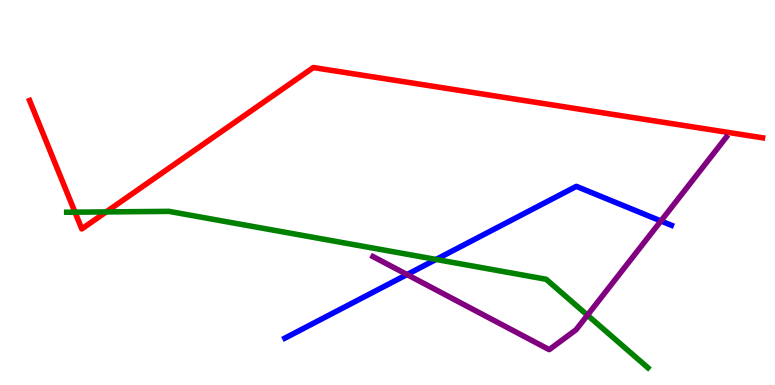[{'lines': ['blue', 'red'], 'intersections': []}, {'lines': ['green', 'red'], 'intersections': [{'x': 0.968, 'y': 4.49}, {'x': 1.37, 'y': 4.5}]}, {'lines': ['purple', 'red'], 'intersections': []}, {'lines': ['blue', 'green'], 'intersections': [{'x': 5.63, 'y': 3.26}]}, {'lines': ['blue', 'purple'], 'intersections': [{'x': 5.25, 'y': 2.87}, {'x': 8.53, 'y': 4.26}]}, {'lines': ['green', 'purple'], 'intersections': [{'x': 7.58, 'y': 1.81}]}]